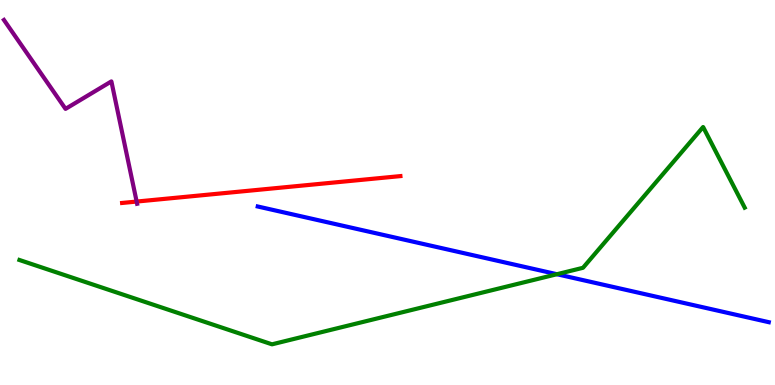[{'lines': ['blue', 'red'], 'intersections': []}, {'lines': ['green', 'red'], 'intersections': []}, {'lines': ['purple', 'red'], 'intersections': [{'x': 1.76, 'y': 4.76}]}, {'lines': ['blue', 'green'], 'intersections': [{'x': 7.19, 'y': 2.88}]}, {'lines': ['blue', 'purple'], 'intersections': []}, {'lines': ['green', 'purple'], 'intersections': []}]